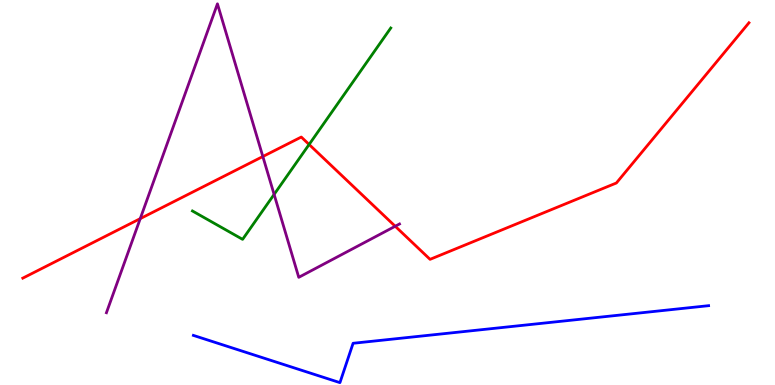[{'lines': ['blue', 'red'], 'intersections': []}, {'lines': ['green', 'red'], 'intersections': [{'x': 3.99, 'y': 6.25}]}, {'lines': ['purple', 'red'], 'intersections': [{'x': 1.81, 'y': 4.32}, {'x': 3.39, 'y': 5.93}, {'x': 5.1, 'y': 4.12}]}, {'lines': ['blue', 'green'], 'intersections': []}, {'lines': ['blue', 'purple'], 'intersections': []}, {'lines': ['green', 'purple'], 'intersections': [{'x': 3.54, 'y': 4.95}]}]